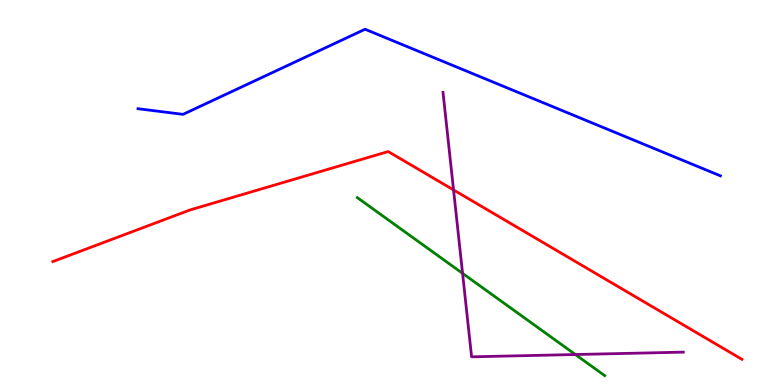[{'lines': ['blue', 'red'], 'intersections': []}, {'lines': ['green', 'red'], 'intersections': []}, {'lines': ['purple', 'red'], 'intersections': [{'x': 5.85, 'y': 5.07}]}, {'lines': ['blue', 'green'], 'intersections': []}, {'lines': ['blue', 'purple'], 'intersections': []}, {'lines': ['green', 'purple'], 'intersections': [{'x': 5.97, 'y': 2.9}, {'x': 7.42, 'y': 0.791}]}]